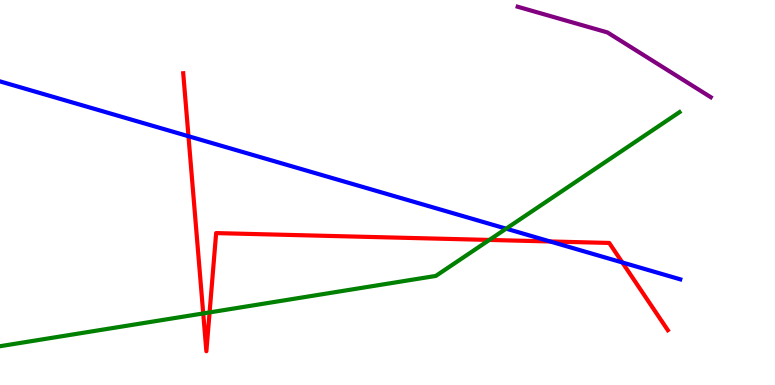[{'lines': ['blue', 'red'], 'intersections': [{'x': 2.43, 'y': 6.46}, {'x': 7.1, 'y': 3.73}, {'x': 8.03, 'y': 3.18}]}, {'lines': ['green', 'red'], 'intersections': [{'x': 2.62, 'y': 1.86}, {'x': 2.7, 'y': 1.89}, {'x': 6.31, 'y': 3.77}]}, {'lines': ['purple', 'red'], 'intersections': []}, {'lines': ['blue', 'green'], 'intersections': [{'x': 6.53, 'y': 4.06}]}, {'lines': ['blue', 'purple'], 'intersections': []}, {'lines': ['green', 'purple'], 'intersections': []}]